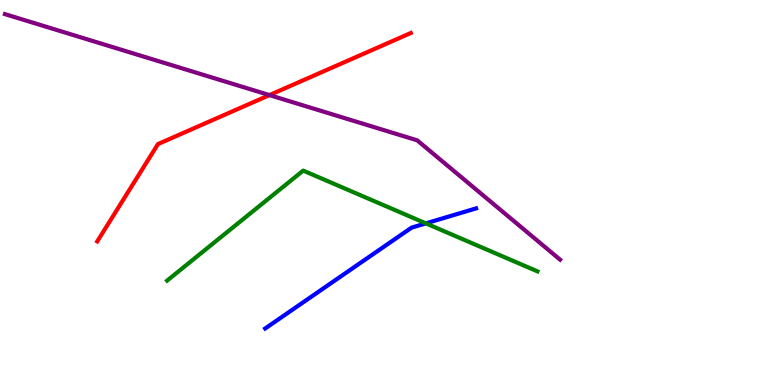[{'lines': ['blue', 'red'], 'intersections': []}, {'lines': ['green', 'red'], 'intersections': []}, {'lines': ['purple', 'red'], 'intersections': [{'x': 3.48, 'y': 7.53}]}, {'lines': ['blue', 'green'], 'intersections': [{'x': 5.5, 'y': 4.2}]}, {'lines': ['blue', 'purple'], 'intersections': []}, {'lines': ['green', 'purple'], 'intersections': []}]